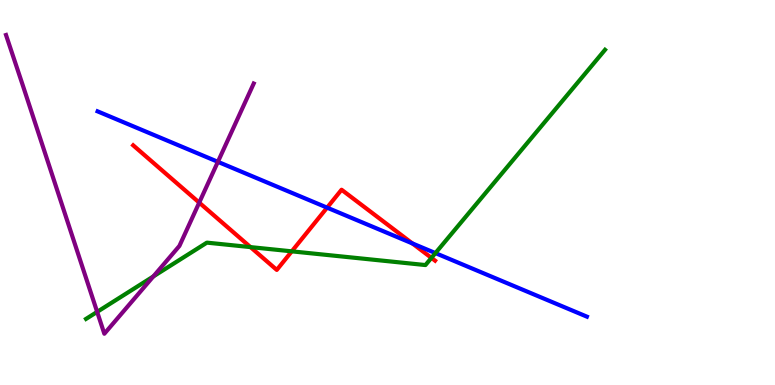[{'lines': ['blue', 'red'], 'intersections': [{'x': 4.22, 'y': 4.61}, {'x': 5.32, 'y': 3.68}]}, {'lines': ['green', 'red'], 'intersections': [{'x': 3.23, 'y': 3.58}, {'x': 3.76, 'y': 3.47}, {'x': 5.57, 'y': 3.3}]}, {'lines': ['purple', 'red'], 'intersections': [{'x': 2.57, 'y': 4.74}]}, {'lines': ['blue', 'green'], 'intersections': [{'x': 5.62, 'y': 3.43}]}, {'lines': ['blue', 'purple'], 'intersections': [{'x': 2.81, 'y': 5.8}]}, {'lines': ['green', 'purple'], 'intersections': [{'x': 1.25, 'y': 1.9}, {'x': 1.98, 'y': 2.82}]}]